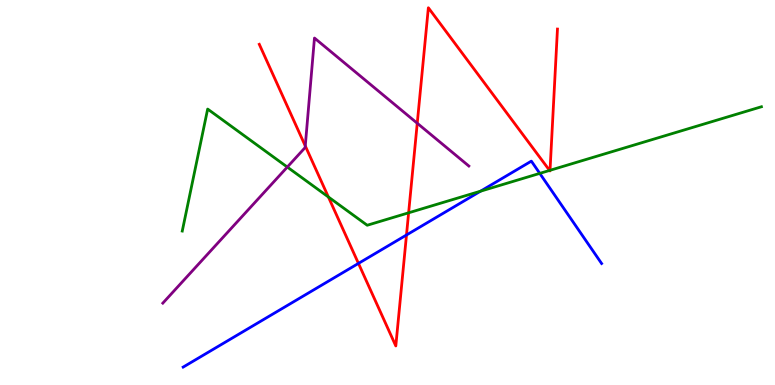[{'lines': ['blue', 'red'], 'intersections': [{'x': 4.63, 'y': 3.16}, {'x': 5.25, 'y': 3.9}]}, {'lines': ['green', 'red'], 'intersections': [{'x': 4.24, 'y': 4.88}, {'x': 5.27, 'y': 4.47}, {'x': 7.09, 'y': 5.57}, {'x': 7.1, 'y': 5.58}]}, {'lines': ['purple', 'red'], 'intersections': [{'x': 3.94, 'y': 6.21}, {'x': 5.38, 'y': 6.8}]}, {'lines': ['blue', 'green'], 'intersections': [{'x': 6.2, 'y': 5.03}, {'x': 6.96, 'y': 5.5}]}, {'lines': ['blue', 'purple'], 'intersections': []}, {'lines': ['green', 'purple'], 'intersections': [{'x': 3.71, 'y': 5.66}]}]